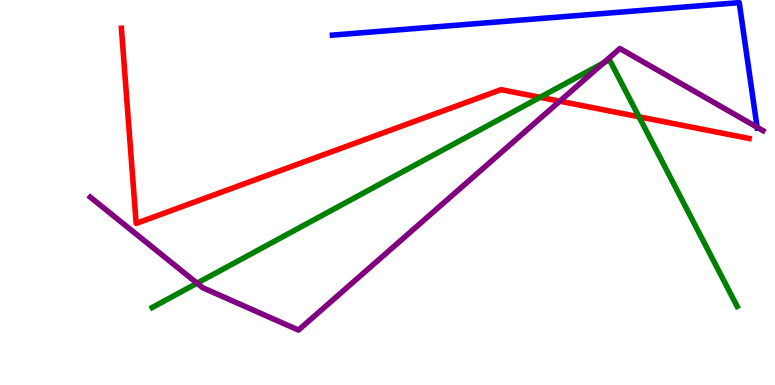[{'lines': ['blue', 'red'], 'intersections': []}, {'lines': ['green', 'red'], 'intersections': [{'x': 6.97, 'y': 7.47}, {'x': 8.25, 'y': 6.97}]}, {'lines': ['purple', 'red'], 'intersections': [{'x': 7.22, 'y': 7.37}]}, {'lines': ['blue', 'green'], 'intersections': []}, {'lines': ['blue', 'purple'], 'intersections': [{'x': 9.77, 'y': 6.69}]}, {'lines': ['green', 'purple'], 'intersections': [{'x': 2.54, 'y': 2.64}, {'x': 7.79, 'y': 8.37}]}]